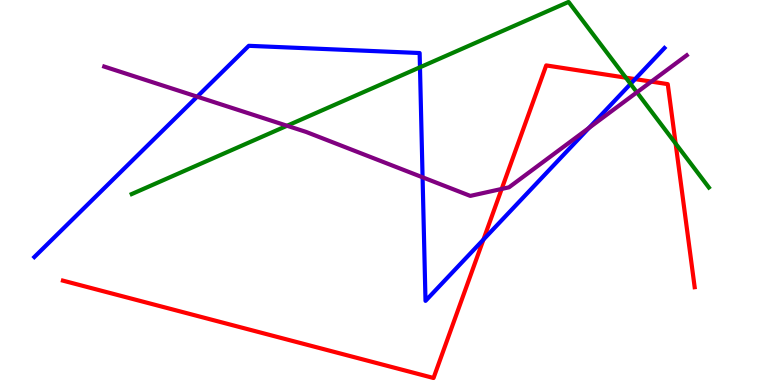[{'lines': ['blue', 'red'], 'intersections': [{'x': 6.24, 'y': 3.78}, {'x': 8.19, 'y': 7.95}]}, {'lines': ['green', 'red'], 'intersections': [{'x': 8.08, 'y': 7.98}, {'x': 8.72, 'y': 6.27}]}, {'lines': ['purple', 'red'], 'intersections': [{'x': 6.47, 'y': 5.09}, {'x': 8.4, 'y': 7.88}]}, {'lines': ['blue', 'green'], 'intersections': [{'x': 5.42, 'y': 8.25}, {'x': 8.14, 'y': 7.82}]}, {'lines': ['blue', 'purple'], 'intersections': [{'x': 2.54, 'y': 7.49}, {'x': 5.45, 'y': 5.39}, {'x': 7.6, 'y': 6.68}]}, {'lines': ['green', 'purple'], 'intersections': [{'x': 3.7, 'y': 6.73}, {'x': 8.22, 'y': 7.6}]}]